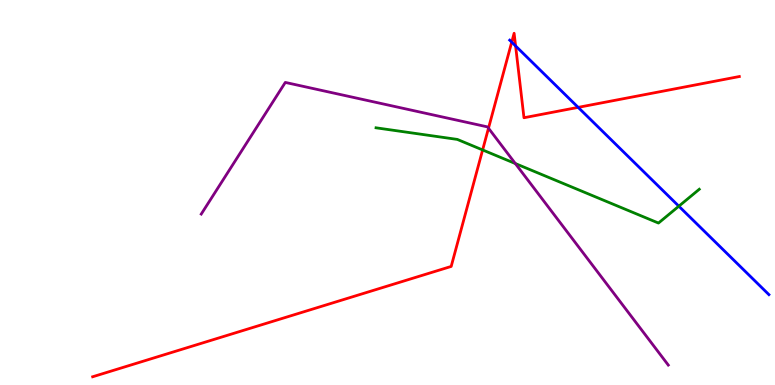[{'lines': ['blue', 'red'], 'intersections': [{'x': 6.6, 'y': 8.91}, {'x': 6.65, 'y': 8.81}, {'x': 7.46, 'y': 7.21}]}, {'lines': ['green', 'red'], 'intersections': [{'x': 6.23, 'y': 6.11}]}, {'lines': ['purple', 'red'], 'intersections': [{'x': 6.3, 'y': 6.67}]}, {'lines': ['blue', 'green'], 'intersections': [{'x': 8.76, 'y': 4.64}]}, {'lines': ['blue', 'purple'], 'intersections': []}, {'lines': ['green', 'purple'], 'intersections': [{'x': 6.65, 'y': 5.75}]}]